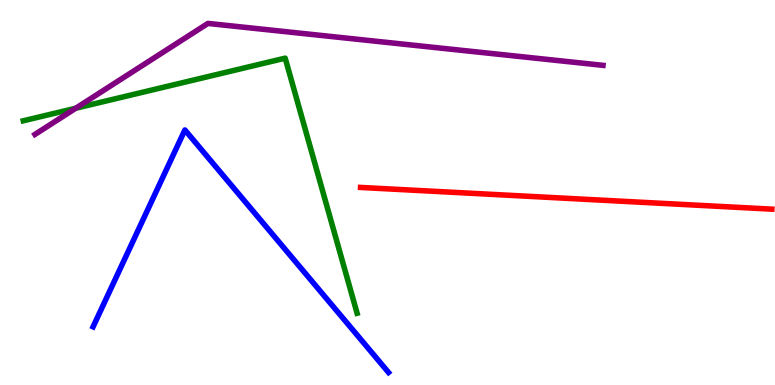[{'lines': ['blue', 'red'], 'intersections': []}, {'lines': ['green', 'red'], 'intersections': []}, {'lines': ['purple', 'red'], 'intersections': []}, {'lines': ['blue', 'green'], 'intersections': []}, {'lines': ['blue', 'purple'], 'intersections': []}, {'lines': ['green', 'purple'], 'intersections': [{'x': 0.977, 'y': 7.19}]}]